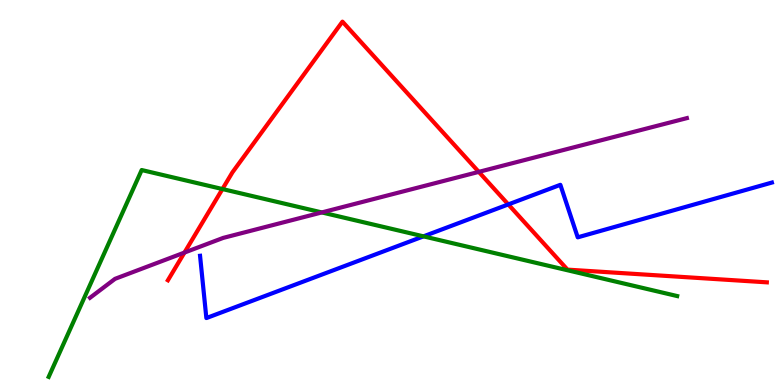[{'lines': ['blue', 'red'], 'intersections': [{'x': 6.56, 'y': 4.69}]}, {'lines': ['green', 'red'], 'intersections': [{'x': 2.87, 'y': 5.09}]}, {'lines': ['purple', 'red'], 'intersections': [{'x': 2.38, 'y': 3.44}, {'x': 6.18, 'y': 5.54}]}, {'lines': ['blue', 'green'], 'intersections': [{'x': 5.46, 'y': 3.86}]}, {'lines': ['blue', 'purple'], 'intersections': []}, {'lines': ['green', 'purple'], 'intersections': [{'x': 4.15, 'y': 4.48}]}]